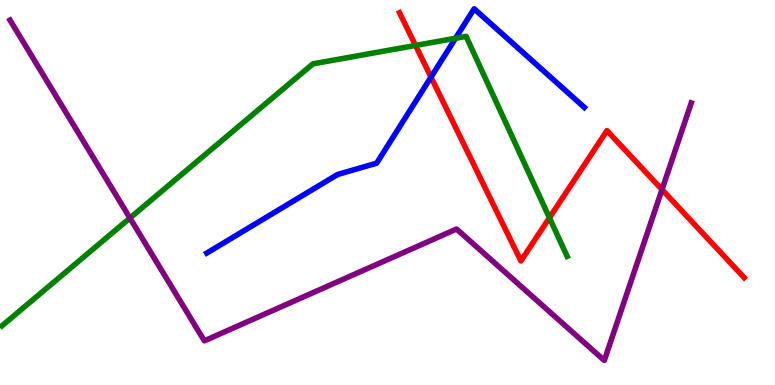[{'lines': ['blue', 'red'], 'intersections': [{'x': 5.56, 'y': 8.0}]}, {'lines': ['green', 'red'], 'intersections': [{'x': 5.36, 'y': 8.82}, {'x': 7.09, 'y': 4.34}]}, {'lines': ['purple', 'red'], 'intersections': [{'x': 8.54, 'y': 5.08}]}, {'lines': ['blue', 'green'], 'intersections': [{'x': 5.88, 'y': 9.01}]}, {'lines': ['blue', 'purple'], 'intersections': []}, {'lines': ['green', 'purple'], 'intersections': [{'x': 1.68, 'y': 4.34}]}]